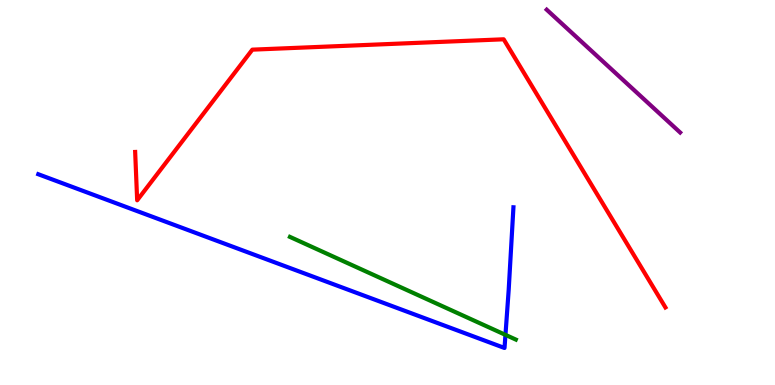[{'lines': ['blue', 'red'], 'intersections': []}, {'lines': ['green', 'red'], 'intersections': []}, {'lines': ['purple', 'red'], 'intersections': []}, {'lines': ['blue', 'green'], 'intersections': [{'x': 6.52, 'y': 1.3}]}, {'lines': ['blue', 'purple'], 'intersections': []}, {'lines': ['green', 'purple'], 'intersections': []}]